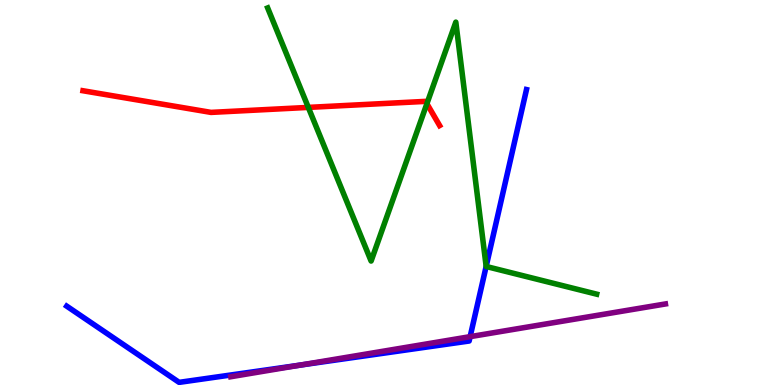[{'lines': ['blue', 'red'], 'intersections': []}, {'lines': ['green', 'red'], 'intersections': [{'x': 3.98, 'y': 7.21}, {'x': 5.51, 'y': 7.31}]}, {'lines': ['purple', 'red'], 'intersections': []}, {'lines': ['blue', 'green'], 'intersections': [{'x': 6.27, 'y': 3.08}]}, {'lines': ['blue', 'purple'], 'intersections': [{'x': 3.88, 'y': 0.518}, {'x': 6.07, 'y': 1.26}]}, {'lines': ['green', 'purple'], 'intersections': []}]